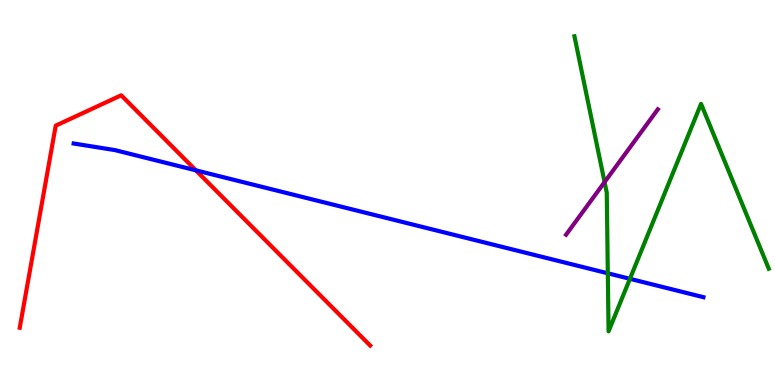[{'lines': ['blue', 'red'], 'intersections': [{'x': 2.53, 'y': 5.58}]}, {'lines': ['green', 'red'], 'intersections': []}, {'lines': ['purple', 'red'], 'intersections': []}, {'lines': ['blue', 'green'], 'intersections': [{'x': 7.84, 'y': 2.9}, {'x': 8.13, 'y': 2.76}]}, {'lines': ['blue', 'purple'], 'intersections': []}, {'lines': ['green', 'purple'], 'intersections': [{'x': 7.8, 'y': 5.27}]}]